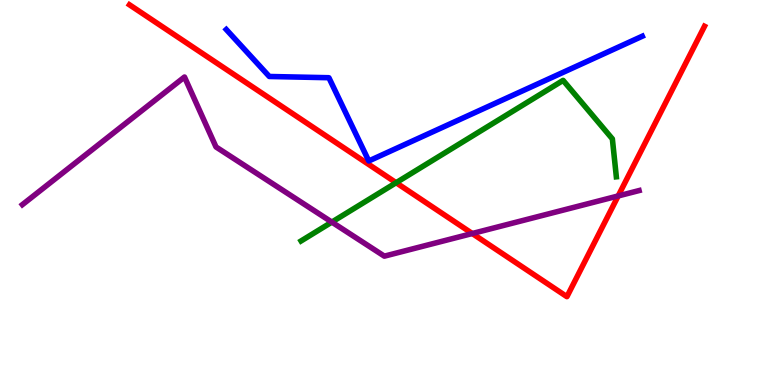[{'lines': ['blue', 'red'], 'intersections': []}, {'lines': ['green', 'red'], 'intersections': [{'x': 5.11, 'y': 5.25}]}, {'lines': ['purple', 'red'], 'intersections': [{'x': 6.09, 'y': 3.93}, {'x': 7.98, 'y': 4.91}]}, {'lines': ['blue', 'green'], 'intersections': []}, {'lines': ['blue', 'purple'], 'intersections': []}, {'lines': ['green', 'purple'], 'intersections': [{'x': 4.28, 'y': 4.23}]}]